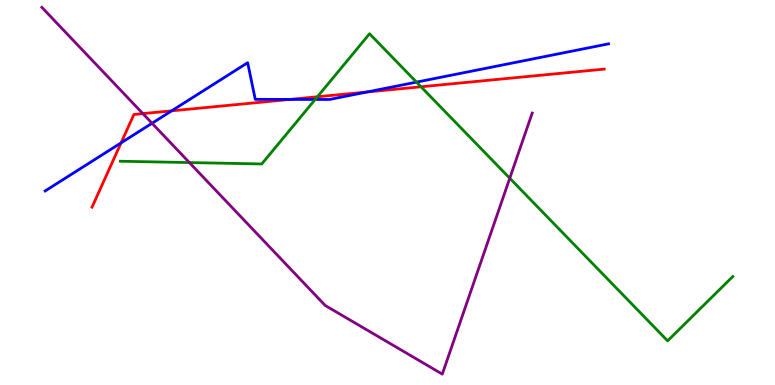[{'lines': ['blue', 'red'], 'intersections': [{'x': 1.56, 'y': 6.29}, {'x': 2.21, 'y': 7.12}, {'x': 3.74, 'y': 7.42}, {'x': 4.74, 'y': 7.61}]}, {'lines': ['green', 'red'], 'intersections': [{'x': 4.1, 'y': 7.49}, {'x': 5.43, 'y': 7.75}]}, {'lines': ['purple', 'red'], 'intersections': [{'x': 1.84, 'y': 7.05}]}, {'lines': ['blue', 'green'], 'intersections': [{'x': 4.07, 'y': 7.42}, {'x': 5.37, 'y': 7.87}]}, {'lines': ['blue', 'purple'], 'intersections': [{'x': 1.96, 'y': 6.8}]}, {'lines': ['green', 'purple'], 'intersections': [{'x': 2.44, 'y': 5.78}, {'x': 6.58, 'y': 5.37}]}]